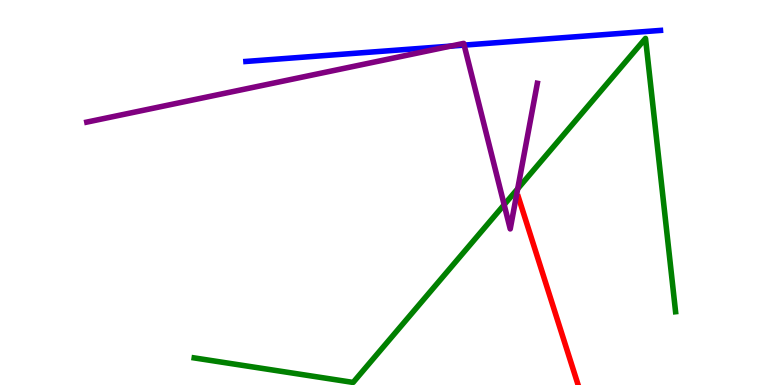[{'lines': ['blue', 'red'], 'intersections': []}, {'lines': ['green', 'red'], 'intersections': []}, {'lines': ['purple', 'red'], 'intersections': []}, {'lines': ['blue', 'green'], 'intersections': []}, {'lines': ['blue', 'purple'], 'intersections': [{'x': 5.81, 'y': 8.8}, {'x': 5.99, 'y': 8.83}]}, {'lines': ['green', 'purple'], 'intersections': [{'x': 6.51, 'y': 4.68}, {'x': 6.68, 'y': 5.1}]}]